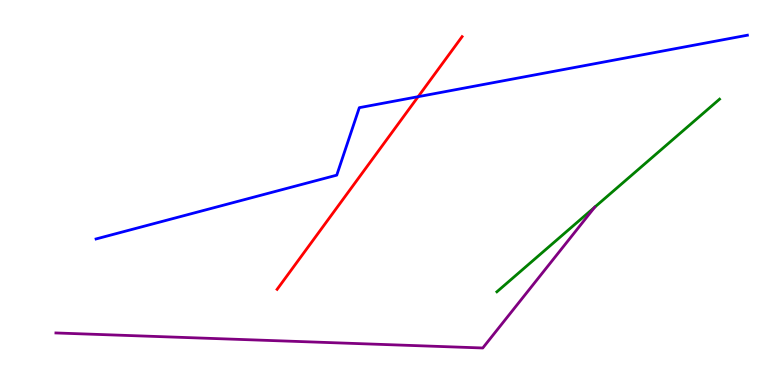[{'lines': ['blue', 'red'], 'intersections': [{'x': 5.4, 'y': 7.49}]}, {'lines': ['green', 'red'], 'intersections': []}, {'lines': ['purple', 'red'], 'intersections': []}, {'lines': ['blue', 'green'], 'intersections': []}, {'lines': ['blue', 'purple'], 'intersections': []}, {'lines': ['green', 'purple'], 'intersections': []}]